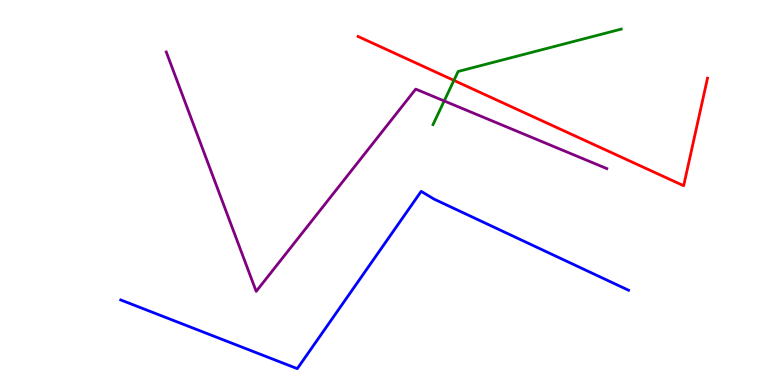[{'lines': ['blue', 'red'], 'intersections': []}, {'lines': ['green', 'red'], 'intersections': [{'x': 5.86, 'y': 7.91}]}, {'lines': ['purple', 'red'], 'intersections': []}, {'lines': ['blue', 'green'], 'intersections': []}, {'lines': ['blue', 'purple'], 'intersections': []}, {'lines': ['green', 'purple'], 'intersections': [{'x': 5.73, 'y': 7.38}]}]